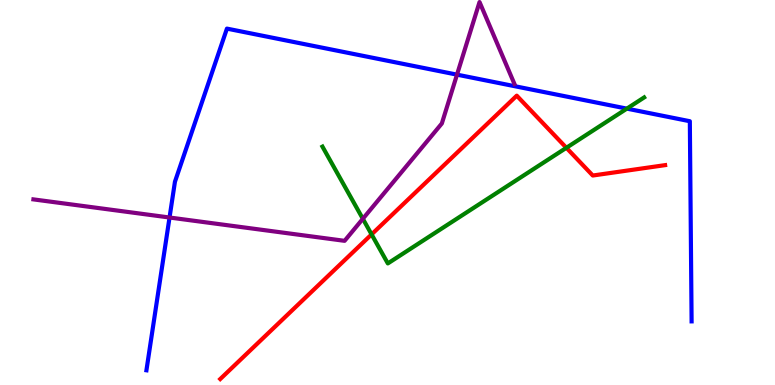[{'lines': ['blue', 'red'], 'intersections': []}, {'lines': ['green', 'red'], 'intersections': [{'x': 4.79, 'y': 3.91}, {'x': 7.31, 'y': 6.16}]}, {'lines': ['purple', 'red'], 'intersections': []}, {'lines': ['blue', 'green'], 'intersections': [{'x': 8.09, 'y': 7.18}]}, {'lines': ['blue', 'purple'], 'intersections': [{'x': 2.19, 'y': 4.35}, {'x': 5.9, 'y': 8.06}]}, {'lines': ['green', 'purple'], 'intersections': [{'x': 4.68, 'y': 4.32}]}]